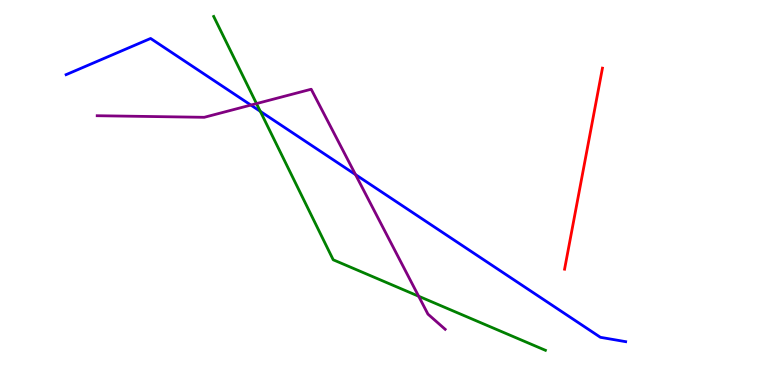[{'lines': ['blue', 'red'], 'intersections': []}, {'lines': ['green', 'red'], 'intersections': []}, {'lines': ['purple', 'red'], 'intersections': []}, {'lines': ['blue', 'green'], 'intersections': [{'x': 3.36, 'y': 7.11}]}, {'lines': ['blue', 'purple'], 'intersections': [{'x': 3.24, 'y': 7.27}, {'x': 4.59, 'y': 5.47}]}, {'lines': ['green', 'purple'], 'intersections': [{'x': 3.31, 'y': 7.31}, {'x': 5.4, 'y': 2.31}]}]